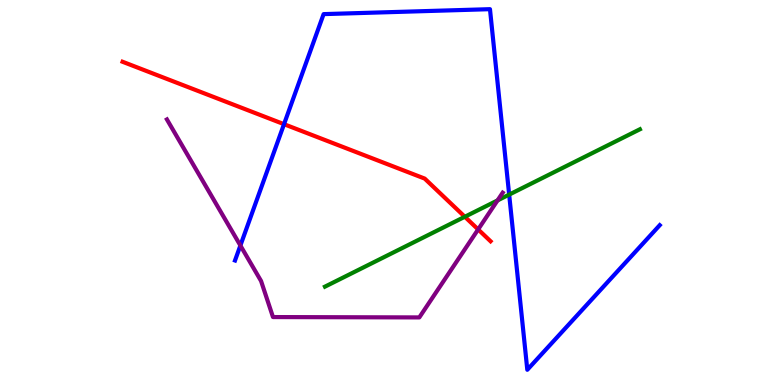[{'lines': ['blue', 'red'], 'intersections': [{'x': 3.66, 'y': 6.77}]}, {'lines': ['green', 'red'], 'intersections': [{'x': 6.0, 'y': 4.37}]}, {'lines': ['purple', 'red'], 'intersections': [{'x': 6.17, 'y': 4.04}]}, {'lines': ['blue', 'green'], 'intersections': [{'x': 6.57, 'y': 4.95}]}, {'lines': ['blue', 'purple'], 'intersections': [{'x': 3.1, 'y': 3.62}]}, {'lines': ['green', 'purple'], 'intersections': [{'x': 6.42, 'y': 4.79}]}]